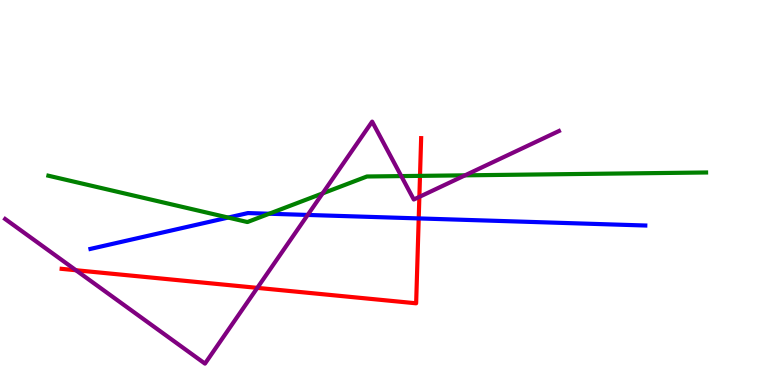[{'lines': ['blue', 'red'], 'intersections': [{'x': 5.4, 'y': 4.33}]}, {'lines': ['green', 'red'], 'intersections': [{'x': 5.42, 'y': 5.43}]}, {'lines': ['purple', 'red'], 'intersections': [{'x': 0.98, 'y': 2.98}, {'x': 3.32, 'y': 2.52}, {'x': 5.41, 'y': 4.89}]}, {'lines': ['blue', 'green'], 'intersections': [{'x': 2.94, 'y': 4.35}, {'x': 3.47, 'y': 4.45}]}, {'lines': ['blue', 'purple'], 'intersections': [{'x': 3.97, 'y': 4.42}]}, {'lines': ['green', 'purple'], 'intersections': [{'x': 4.16, 'y': 4.98}, {'x': 5.18, 'y': 5.43}, {'x': 6.0, 'y': 5.45}]}]